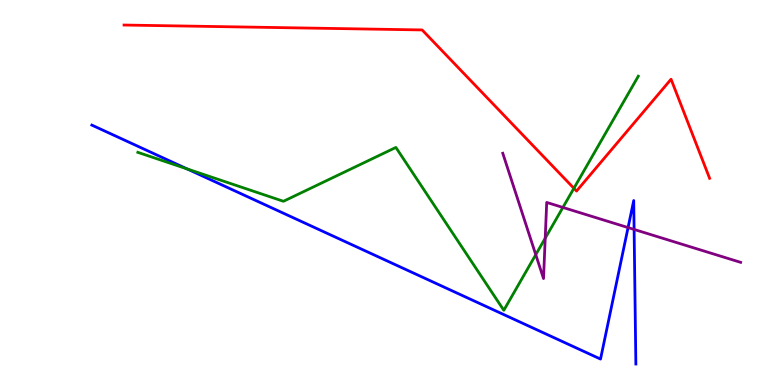[{'lines': ['blue', 'red'], 'intersections': []}, {'lines': ['green', 'red'], 'intersections': [{'x': 7.41, 'y': 5.11}]}, {'lines': ['purple', 'red'], 'intersections': []}, {'lines': ['blue', 'green'], 'intersections': [{'x': 2.41, 'y': 5.61}]}, {'lines': ['blue', 'purple'], 'intersections': [{'x': 8.1, 'y': 4.09}, {'x': 8.18, 'y': 4.04}]}, {'lines': ['green', 'purple'], 'intersections': [{'x': 6.91, 'y': 3.39}, {'x': 7.04, 'y': 3.81}, {'x': 7.26, 'y': 4.61}]}]